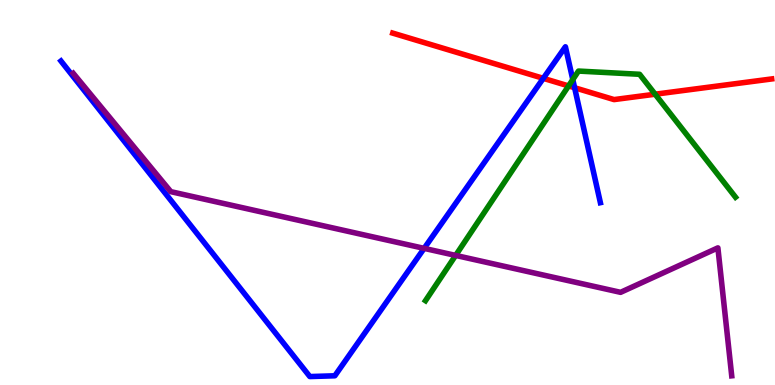[{'lines': ['blue', 'red'], 'intersections': [{'x': 7.01, 'y': 7.97}, {'x': 7.41, 'y': 7.72}]}, {'lines': ['green', 'red'], 'intersections': [{'x': 7.34, 'y': 7.77}, {'x': 8.45, 'y': 7.55}]}, {'lines': ['purple', 'red'], 'intersections': []}, {'lines': ['blue', 'green'], 'intersections': [{'x': 7.39, 'y': 7.93}]}, {'lines': ['blue', 'purple'], 'intersections': [{'x': 5.47, 'y': 3.55}]}, {'lines': ['green', 'purple'], 'intersections': [{'x': 5.88, 'y': 3.37}]}]